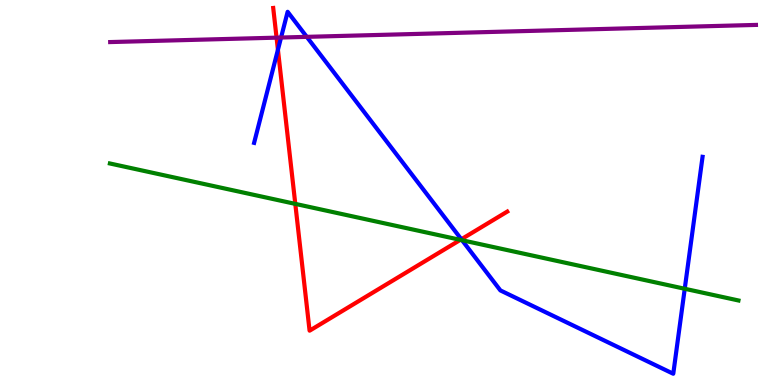[{'lines': ['blue', 'red'], 'intersections': [{'x': 3.59, 'y': 8.71}, {'x': 5.95, 'y': 3.79}]}, {'lines': ['green', 'red'], 'intersections': [{'x': 3.81, 'y': 4.7}, {'x': 5.94, 'y': 3.77}]}, {'lines': ['purple', 'red'], 'intersections': [{'x': 3.57, 'y': 9.02}]}, {'lines': ['blue', 'green'], 'intersections': [{'x': 5.96, 'y': 3.76}, {'x': 8.84, 'y': 2.5}]}, {'lines': ['blue', 'purple'], 'intersections': [{'x': 3.63, 'y': 9.03}, {'x': 3.96, 'y': 9.04}]}, {'lines': ['green', 'purple'], 'intersections': []}]